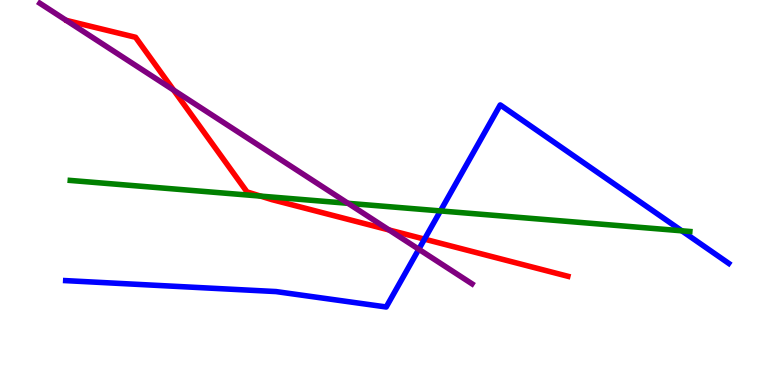[{'lines': ['blue', 'red'], 'intersections': [{'x': 5.48, 'y': 3.79}]}, {'lines': ['green', 'red'], 'intersections': [{'x': 3.36, 'y': 4.91}]}, {'lines': ['purple', 'red'], 'intersections': [{'x': 2.24, 'y': 7.66}, {'x': 5.02, 'y': 4.03}]}, {'lines': ['blue', 'green'], 'intersections': [{'x': 5.68, 'y': 4.52}, {'x': 8.8, 'y': 4.0}]}, {'lines': ['blue', 'purple'], 'intersections': [{'x': 5.4, 'y': 3.53}]}, {'lines': ['green', 'purple'], 'intersections': [{'x': 4.49, 'y': 4.72}]}]